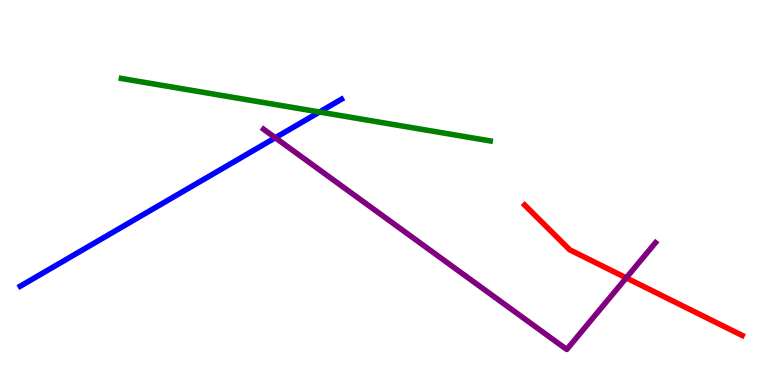[{'lines': ['blue', 'red'], 'intersections': []}, {'lines': ['green', 'red'], 'intersections': []}, {'lines': ['purple', 'red'], 'intersections': [{'x': 8.08, 'y': 2.78}]}, {'lines': ['blue', 'green'], 'intersections': [{'x': 4.12, 'y': 7.09}]}, {'lines': ['blue', 'purple'], 'intersections': [{'x': 3.55, 'y': 6.42}]}, {'lines': ['green', 'purple'], 'intersections': []}]